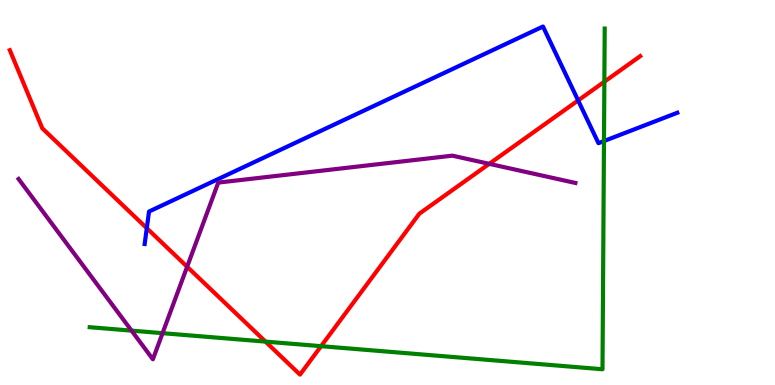[{'lines': ['blue', 'red'], 'intersections': [{'x': 1.89, 'y': 4.07}, {'x': 7.46, 'y': 7.39}]}, {'lines': ['green', 'red'], 'intersections': [{'x': 3.43, 'y': 1.13}, {'x': 4.14, 'y': 1.01}, {'x': 7.8, 'y': 7.88}]}, {'lines': ['purple', 'red'], 'intersections': [{'x': 2.41, 'y': 3.07}, {'x': 6.31, 'y': 5.74}]}, {'lines': ['blue', 'green'], 'intersections': [{'x': 7.79, 'y': 6.34}]}, {'lines': ['blue', 'purple'], 'intersections': []}, {'lines': ['green', 'purple'], 'intersections': [{'x': 1.7, 'y': 1.41}, {'x': 2.1, 'y': 1.35}]}]